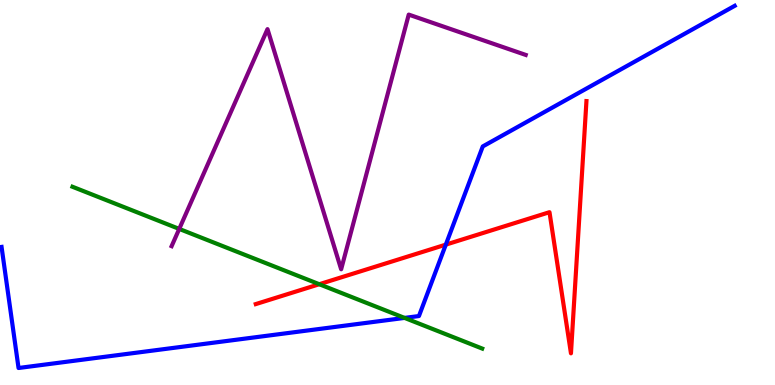[{'lines': ['blue', 'red'], 'intersections': [{'x': 5.75, 'y': 3.65}]}, {'lines': ['green', 'red'], 'intersections': [{'x': 4.12, 'y': 2.62}]}, {'lines': ['purple', 'red'], 'intersections': []}, {'lines': ['blue', 'green'], 'intersections': [{'x': 5.22, 'y': 1.74}]}, {'lines': ['blue', 'purple'], 'intersections': []}, {'lines': ['green', 'purple'], 'intersections': [{'x': 2.31, 'y': 4.05}]}]